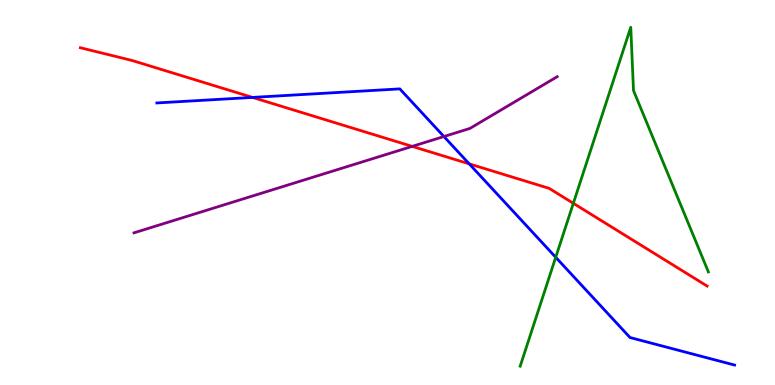[{'lines': ['blue', 'red'], 'intersections': [{'x': 3.26, 'y': 7.47}, {'x': 6.05, 'y': 5.74}]}, {'lines': ['green', 'red'], 'intersections': [{'x': 7.4, 'y': 4.72}]}, {'lines': ['purple', 'red'], 'intersections': [{'x': 5.32, 'y': 6.2}]}, {'lines': ['blue', 'green'], 'intersections': [{'x': 7.17, 'y': 3.32}]}, {'lines': ['blue', 'purple'], 'intersections': [{'x': 5.73, 'y': 6.45}]}, {'lines': ['green', 'purple'], 'intersections': []}]